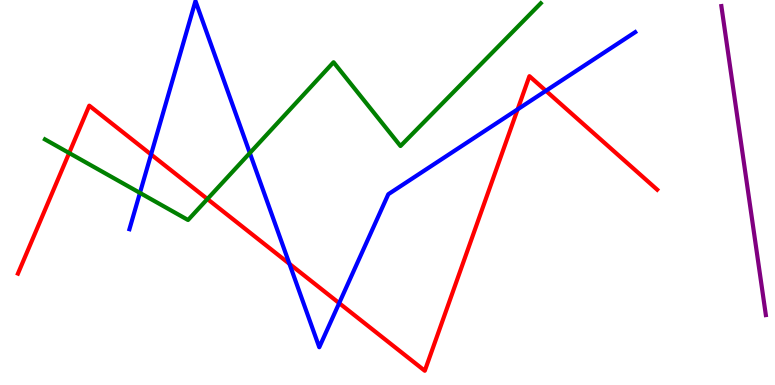[{'lines': ['blue', 'red'], 'intersections': [{'x': 1.95, 'y': 5.99}, {'x': 3.73, 'y': 3.15}, {'x': 4.38, 'y': 2.13}, {'x': 6.68, 'y': 7.16}, {'x': 7.04, 'y': 7.64}]}, {'lines': ['green', 'red'], 'intersections': [{'x': 0.892, 'y': 6.03}, {'x': 2.68, 'y': 4.83}]}, {'lines': ['purple', 'red'], 'intersections': []}, {'lines': ['blue', 'green'], 'intersections': [{'x': 1.81, 'y': 4.99}, {'x': 3.22, 'y': 6.03}]}, {'lines': ['blue', 'purple'], 'intersections': []}, {'lines': ['green', 'purple'], 'intersections': []}]